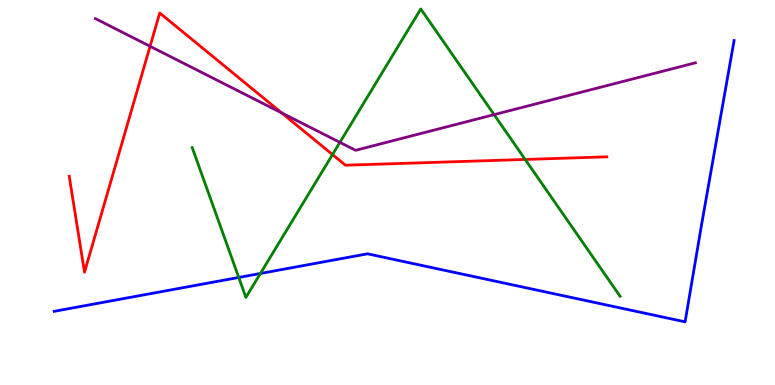[{'lines': ['blue', 'red'], 'intersections': []}, {'lines': ['green', 'red'], 'intersections': [{'x': 4.29, 'y': 5.99}, {'x': 6.78, 'y': 5.86}]}, {'lines': ['purple', 'red'], 'intersections': [{'x': 1.94, 'y': 8.8}, {'x': 3.63, 'y': 7.07}]}, {'lines': ['blue', 'green'], 'intersections': [{'x': 3.08, 'y': 2.79}, {'x': 3.36, 'y': 2.9}]}, {'lines': ['blue', 'purple'], 'intersections': []}, {'lines': ['green', 'purple'], 'intersections': [{'x': 4.39, 'y': 6.3}, {'x': 6.38, 'y': 7.02}]}]